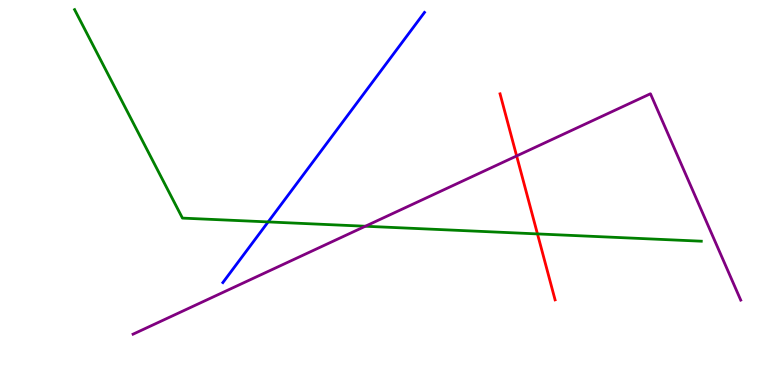[{'lines': ['blue', 'red'], 'intersections': []}, {'lines': ['green', 'red'], 'intersections': [{'x': 6.94, 'y': 3.92}]}, {'lines': ['purple', 'red'], 'intersections': [{'x': 6.67, 'y': 5.95}]}, {'lines': ['blue', 'green'], 'intersections': [{'x': 3.46, 'y': 4.24}]}, {'lines': ['blue', 'purple'], 'intersections': []}, {'lines': ['green', 'purple'], 'intersections': [{'x': 4.71, 'y': 4.12}]}]